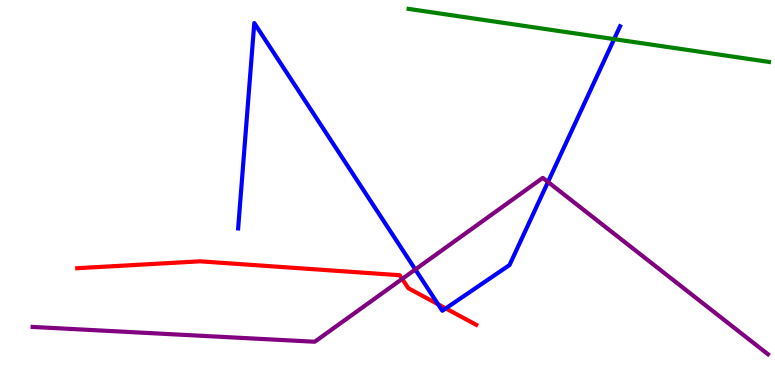[{'lines': ['blue', 'red'], 'intersections': [{'x': 5.65, 'y': 2.1}, {'x': 5.75, 'y': 1.99}]}, {'lines': ['green', 'red'], 'intersections': []}, {'lines': ['purple', 'red'], 'intersections': [{'x': 5.19, 'y': 2.75}]}, {'lines': ['blue', 'green'], 'intersections': [{'x': 7.92, 'y': 8.98}]}, {'lines': ['blue', 'purple'], 'intersections': [{'x': 5.36, 'y': 3.0}, {'x': 7.07, 'y': 5.27}]}, {'lines': ['green', 'purple'], 'intersections': []}]